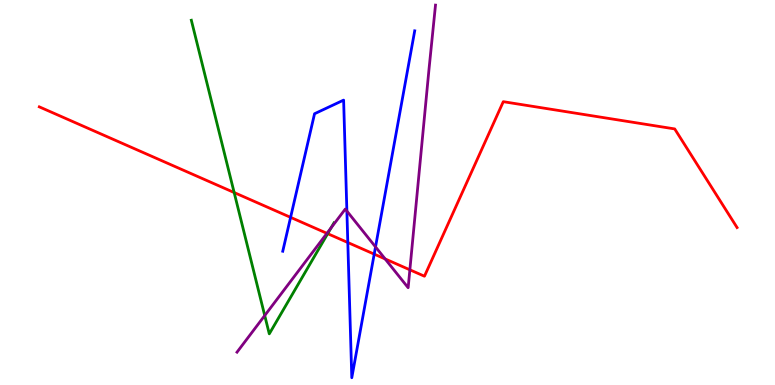[{'lines': ['blue', 'red'], 'intersections': [{'x': 3.75, 'y': 4.35}, {'x': 4.49, 'y': 3.7}, {'x': 4.83, 'y': 3.4}]}, {'lines': ['green', 'red'], 'intersections': [{'x': 3.02, 'y': 5.0}, {'x': 4.23, 'y': 3.93}]}, {'lines': ['purple', 'red'], 'intersections': [{'x': 4.22, 'y': 3.94}, {'x': 4.97, 'y': 3.27}, {'x': 5.29, 'y': 2.99}]}, {'lines': ['blue', 'green'], 'intersections': []}, {'lines': ['blue', 'purple'], 'intersections': [{'x': 4.48, 'y': 4.52}, {'x': 4.85, 'y': 3.59}]}, {'lines': ['green', 'purple'], 'intersections': [{'x': 3.42, 'y': 1.8}, {'x': 4.27, 'y': 4.08}]}]